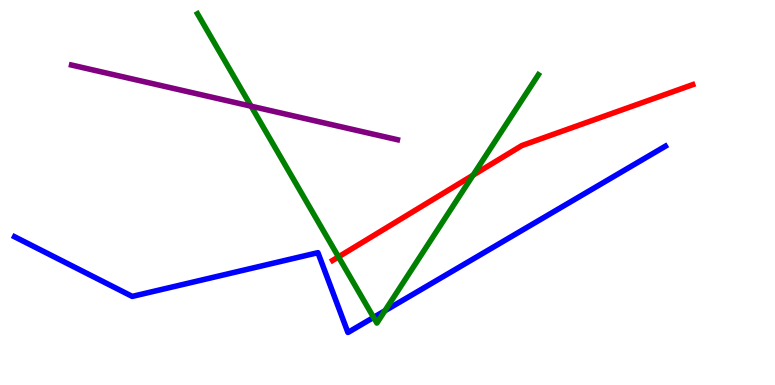[{'lines': ['blue', 'red'], 'intersections': []}, {'lines': ['green', 'red'], 'intersections': [{'x': 4.37, 'y': 3.33}, {'x': 6.1, 'y': 5.45}]}, {'lines': ['purple', 'red'], 'intersections': []}, {'lines': ['blue', 'green'], 'intersections': [{'x': 4.82, 'y': 1.76}, {'x': 4.97, 'y': 1.93}]}, {'lines': ['blue', 'purple'], 'intersections': []}, {'lines': ['green', 'purple'], 'intersections': [{'x': 3.24, 'y': 7.24}]}]